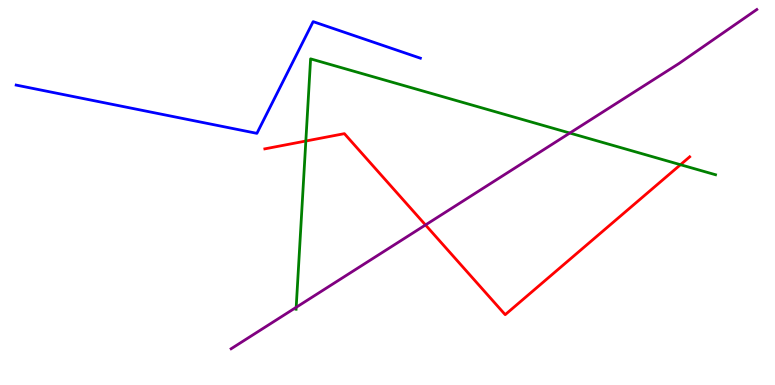[{'lines': ['blue', 'red'], 'intersections': []}, {'lines': ['green', 'red'], 'intersections': [{'x': 3.95, 'y': 6.34}, {'x': 8.78, 'y': 5.72}]}, {'lines': ['purple', 'red'], 'intersections': [{'x': 5.49, 'y': 4.16}]}, {'lines': ['blue', 'green'], 'intersections': []}, {'lines': ['blue', 'purple'], 'intersections': []}, {'lines': ['green', 'purple'], 'intersections': [{'x': 3.82, 'y': 2.02}, {'x': 7.35, 'y': 6.54}]}]